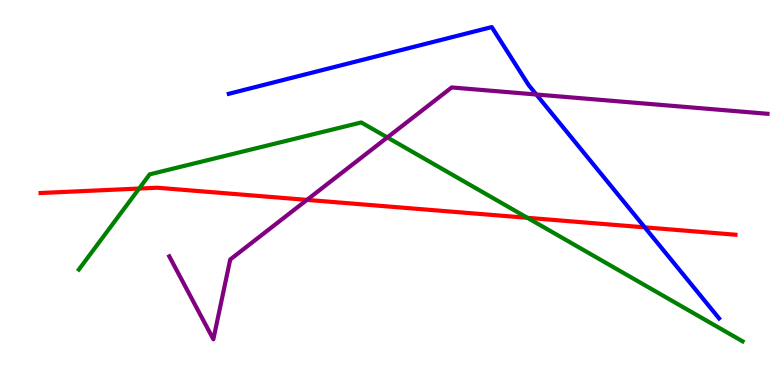[{'lines': ['blue', 'red'], 'intersections': [{'x': 8.32, 'y': 4.09}]}, {'lines': ['green', 'red'], 'intersections': [{'x': 1.8, 'y': 5.1}, {'x': 6.8, 'y': 4.34}]}, {'lines': ['purple', 'red'], 'intersections': [{'x': 3.96, 'y': 4.81}]}, {'lines': ['blue', 'green'], 'intersections': []}, {'lines': ['blue', 'purple'], 'intersections': [{'x': 6.92, 'y': 7.55}]}, {'lines': ['green', 'purple'], 'intersections': [{'x': 5.0, 'y': 6.43}]}]